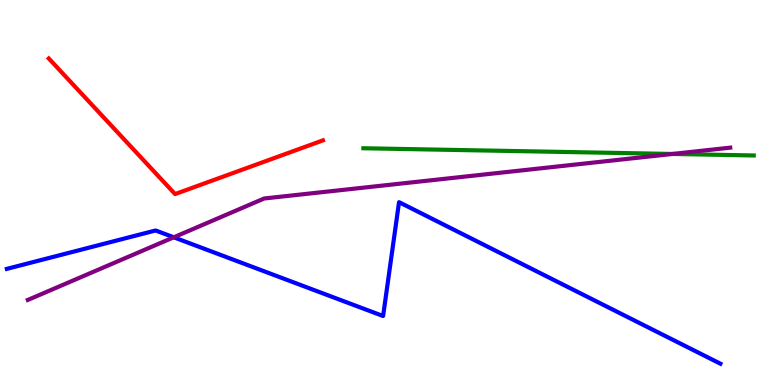[{'lines': ['blue', 'red'], 'intersections': []}, {'lines': ['green', 'red'], 'intersections': []}, {'lines': ['purple', 'red'], 'intersections': []}, {'lines': ['blue', 'green'], 'intersections': []}, {'lines': ['blue', 'purple'], 'intersections': [{'x': 2.24, 'y': 3.84}]}, {'lines': ['green', 'purple'], 'intersections': [{'x': 8.68, 'y': 6.0}]}]